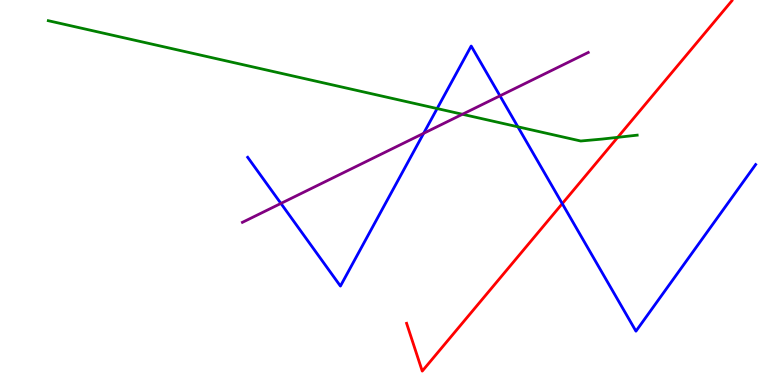[{'lines': ['blue', 'red'], 'intersections': [{'x': 7.25, 'y': 4.71}]}, {'lines': ['green', 'red'], 'intersections': [{'x': 7.97, 'y': 6.43}]}, {'lines': ['purple', 'red'], 'intersections': []}, {'lines': ['blue', 'green'], 'intersections': [{'x': 5.64, 'y': 7.18}, {'x': 6.68, 'y': 6.71}]}, {'lines': ['blue', 'purple'], 'intersections': [{'x': 3.62, 'y': 4.72}, {'x': 5.47, 'y': 6.54}, {'x': 6.45, 'y': 7.51}]}, {'lines': ['green', 'purple'], 'intersections': [{'x': 5.97, 'y': 7.03}]}]